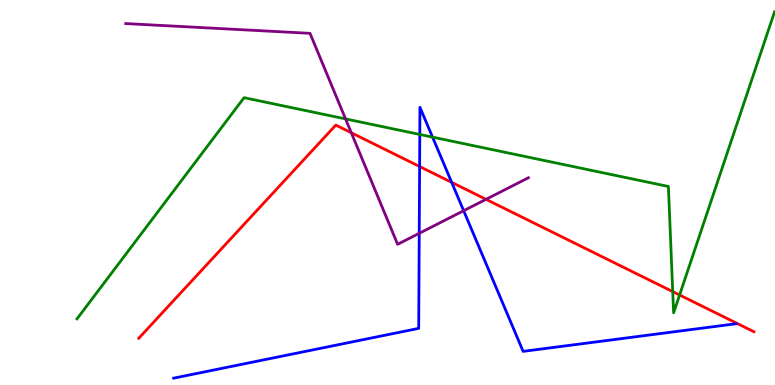[{'lines': ['blue', 'red'], 'intersections': [{'x': 5.41, 'y': 5.67}, {'x': 5.83, 'y': 5.26}]}, {'lines': ['green', 'red'], 'intersections': [{'x': 8.68, 'y': 2.43}, {'x': 8.77, 'y': 2.34}]}, {'lines': ['purple', 'red'], 'intersections': [{'x': 4.53, 'y': 6.55}, {'x': 6.27, 'y': 4.82}]}, {'lines': ['blue', 'green'], 'intersections': [{'x': 5.42, 'y': 6.51}, {'x': 5.58, 'y': 6.44}]}, {'lines': ['blue', 'purple'], 'intersections': [{'x': 5.41, 'y': 3.94}, {'x': 5.98, 'y': 4.53}]}, {'lines': ['green', 'purple'], 'intersections': [{'x': 4.46, 'y': 6.91}]}]